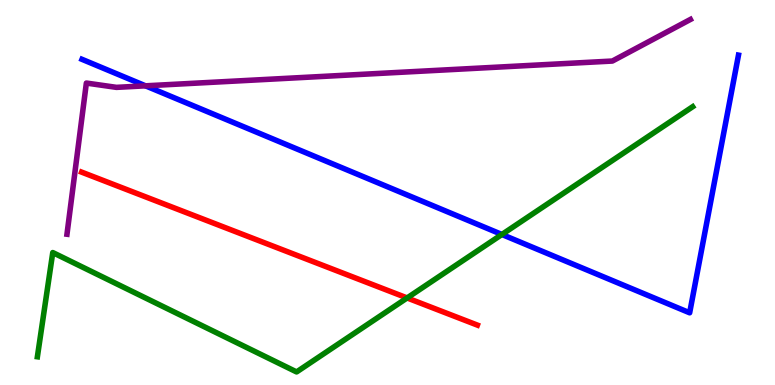[{'lines': ['blue', 'red'], 'intersections': []}, {'lines': ['green', 'red'], 'intersections': [{'x': 5.25, 'y': 2.26}]}, {'lines': ['purple', 'red'], 'intersections': []}, {'lines': ['blue', 'green'], 'intersections': [{'x': 6.48, 'y': 3.91}]}, {'lines': ['blue', 'purple'], 'intersections': [{'x': 1.88, 'y': 7.77}]}, {'lines': ['green', 'purple'], 'intersections': []}]